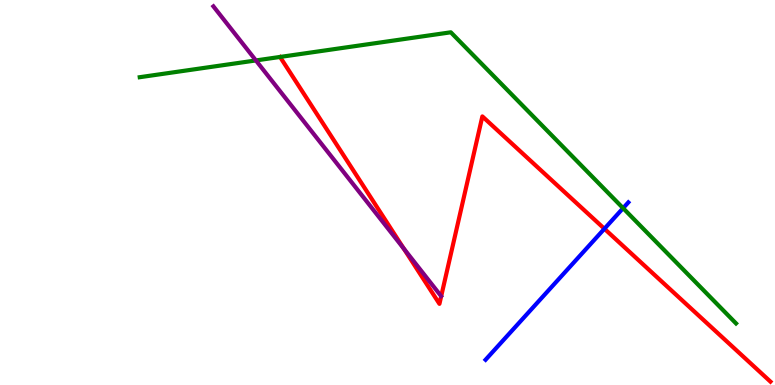[{'lines': ['blue', 'red'], 'intersections': [{'x': 7.8, 'y': 4.06}]}, {'lines': ['green', 'red'], 'intersections': []}, {'lines': ['purple', 'red'], 'intersections': [{'x': 5.21, 'y': 3.54}]}, {'lines': ['blue', 'green'], 'intersections': [{'x': 8.04, 'y': 4.59}]}, {'lines': ['blue', 'purple'], 'intersections': []}, {'lines': ['green', 'purple'], 'intersections': [{'x': 3.3, 'y': 8.43}]}]